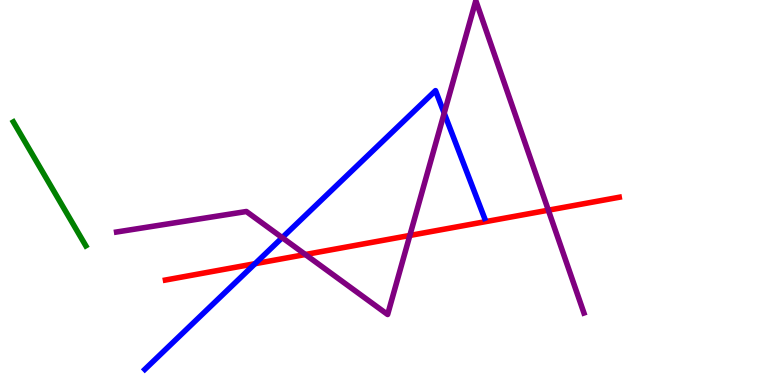[{'lines': ['blue', 'red'], 'intersections': [{'x': 3.29, 'y': 3.15}]}, {'lines': ['green', 'red'], 'intersections': []}, {'lines': ['purple', 'red'], 'intersections': [{'x': 3.94, 'y': 3.39}, {'x': 5.29, 'y': 3.88}, {'x': 7.08, 'y': 4.54}]}, {'lines': ['blue', 'green'], 'intersections': []}, {'lines': ['blue', 'purple'], 'intersections': [{'x': 3.64, 'y': 3.83}, {'x': 5.73, 'y': 7.06}]}, {'lines': ['green', 'purple'], 'intersections': []}]